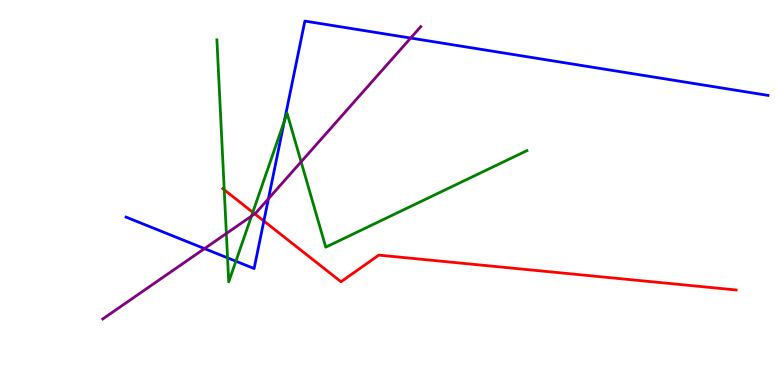[{'lines': ['blue', 'red'], 'intersections': [{'x': 3.4, 'y': 4.26}]}, {'lines': ['green', 'red'], 'intersections': [{'x': 2.89, 'y': 5.07}, {'x': 3.26, 'y': 4.49}]}, {'lines': ['purple', 'red'], 'intersections': [{'x': 3.29, 'y': 4.45}]}, {'lines': ['blue', 'green'], 'intersections': [{'x': 2.94, 'y': 3.3}, {'x': 3.04, 'y': 3.22}, {'x': 3.67, 'y': 6.86}]}, {'lines': ['blue', 'purple'], 'intersections': [{'x': 2.64, 'y': 3.54}, {'x': 3.46, 'y': 4.84}, {'x': 5.3, 'y': 9.01}]}, {'lines': ['green', 'purple'], 'intersections': [{'x': 2.92, 'y': 3.94}, {'x': 3.24, 'y': 4.39}, {'x': 3.89, 'y': 5.8}]}]